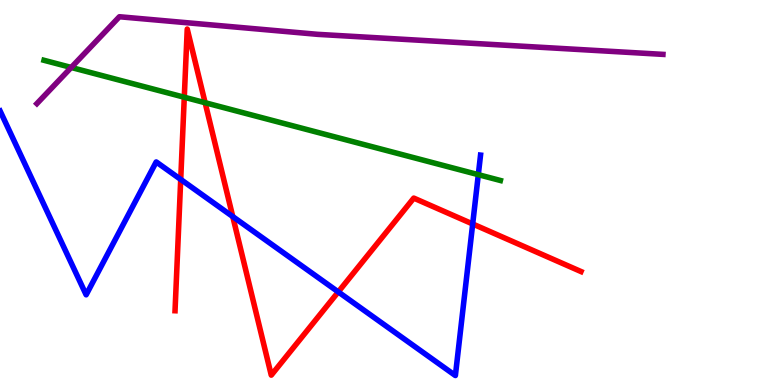[{'lines': ['blue', 'red'], 'intersections': [{'x': 2.33, 'y': 5.34}, {'x': 3.0, 'y': 4.37}, {'x': 4.36, 'y': 2.42}, {'x': 6.1, 'y': 4.18}]}, {'lines': ['green', 'red'], 'intersections': [{'x': 2.38, 'y': 7.47}, {'x': 2.65, 'y': 7.33}]}, {'lines': ['purple', 'red'], 'intersections': []}, {'lines': ['blue', 'green'], 'intersections': [{'x': 6.17, 'y': 5.46}]}, {'lines': ['blue', 'purple'], 'intersections': []}, {'lines': ['green', 'purple'], 'intersections': [{'x': 0.919, 'y': 8.25}]}]